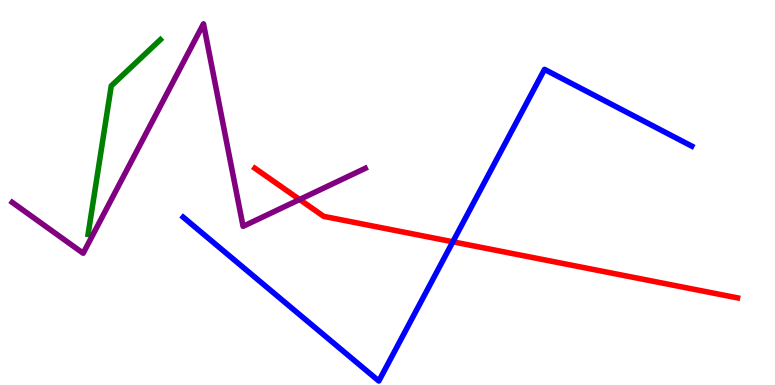[{'lines': ['blue', 'red'], 'intersections': [{'x': 5.84, 'y': 3.72}]}, {'lines': ['green', 'red'], 'intersections': []}, {'lines': ['purple', 'red'], 'intersections': [{'x': 3.87, 'y': 4.82}]}, {'lines': ['blue', 'green'], 'intersections': []}, {'lines': ['blue', 'purple'], 'intersections': []}, {'lines': ['green', 'purple'], 'intersections': []}]